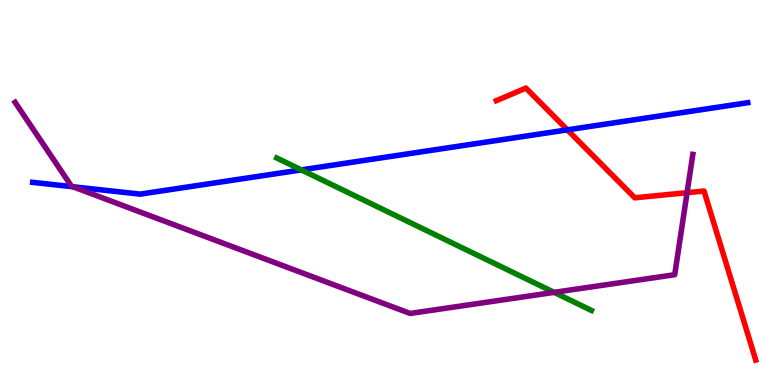[{'lines': ['blue', 'red'], 'intersections': [{'x': 7.32, 'y': 6.63}]}, {'lines': ['green', 'red'], 'intersections': []}, {'lines': ['purple', 'red'], 'intersections': [{'x': 8.87, 'y': 5.0}]}, {'lines': ['blue', 'green'], 'intersections': [{'x': 3.89, 'y': 5.59}]}, {'lines': ['blue', 'purple'], 'intersections': [{'x': 0.941, 'y': 5.15}]}, {'lines': ['green', 'purple'], 'intersections': [{'x': 7.15, 'y': 2.41}]}]